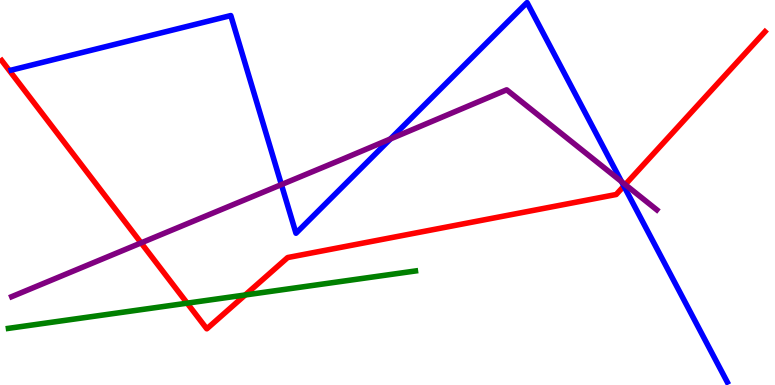[{'lines': ['blue', 'red'], 'intersections': [{'x': 8.05, 'y': 5.17}]}, {'lines': ['green', 'red'], 'intersections': [{'x': 2.42, 'y': 2.13}, {'x': 3.16, 'y': 2.34}]}, {'lines': ['purple', 'red'], 'intersections': [{'x': 1.82, 'y': 3.69}, {'x': 8.07, 'y': 5.21}]}, {'lines': ['blue', 'green'], 'intersections': []}, {'lines': ['blue', 'purple'], 'intersections': [{'x': 3.63, 'y': 5.21}, {'x': 5.04, 'y': 6.39}, {'x': 8.02, 'y': 5.28}]}, {'lines': ['green', 'purple'], 'intersections': []}]